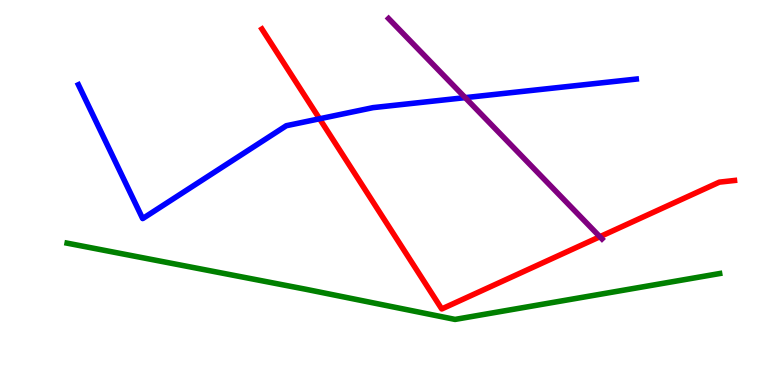[{'lines': ['blue', 'red'], 'intersections': [{'x': 4.12, 'y': 6.91}]}, {'lines': ['green', 'red'], 'intersections': []}, {'lines': ['purple', 'red'], 'intersections': [{'x': 7.74, 'y': 3.85}]}, {'lines': ['blue', 'green'], 'intersections': []}, {'lines': ['blue', 'purple'], 'intersections': [{'x': 6.0, 'y': 7.46}]}, {'lines': ['green', 'purple'], 'intersections': []}]